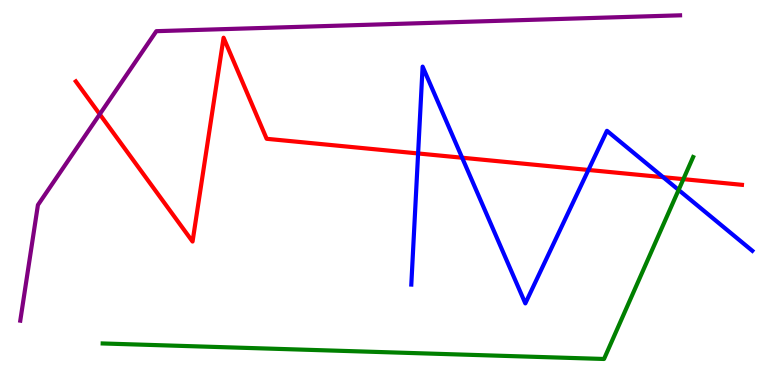[{'lines': ['blue', 'red'], 'intersections': [{'x': 5.39, 'y': 6.01}, {'x': 5.96, 'y': 5.9}, {'x': 7.59, 'y': 5.59}, {'x': 8.56, 'y': 5.4}]}, {'lines': ['green', 'red'], 'intersections': [{'x': 8.82, 'y': 5.35}]}, {'lines': ['purple', 'red'], 'intersections': [{'x': 1.29, 'y': 7.03}]}, {'lines': ['blue', 'green'], 'intersections': [{'x': 8.76, 'y': 5.07}]}, {'lines': ['blue', 'purple'], 'intersections': []}, {'lines': ['green', 'purple'], 'intersections': []}]